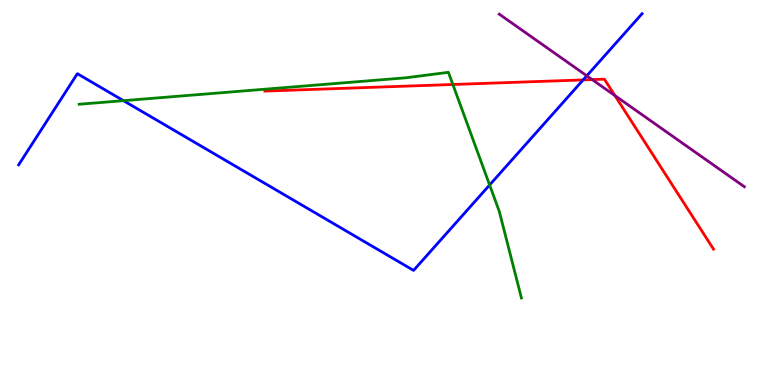[{'lines': ['blue', 'red'], 'intersections': [{'x': 7.52, 'y': 7.92}]}, {'lines': ['green', 'red'], 'intersections': [{'x': 5.84, 'y': 7.81}]}, {'lines': ['purple', 'red'], 'intersections': [{'x': 7.64, 'y': 7.93}, {'x': 7.93, 'y': 7.52}]}, {'lines': ['blue', 'green'], 'intersections': [{'x': 1.59, 'y': 7.39}, {'x': 6.32, 'y': 5.2}]}, {'lines': ['blue', 'purple'], 'intersections': [{'x': 7.57, 'y': 8.03}]}, {'lines': ['green', 'purple'], 'intersections': []}]